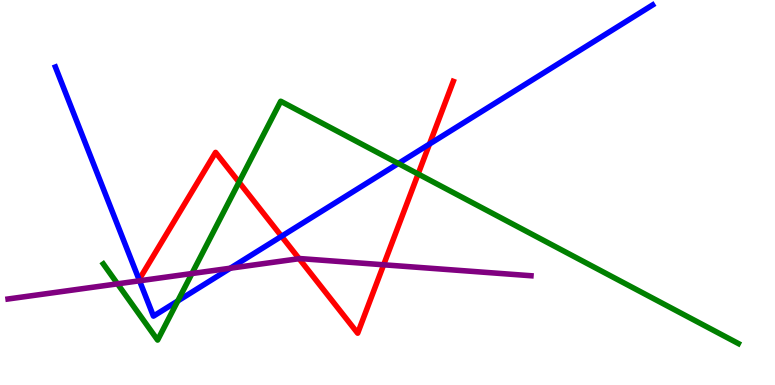[{'lines': ['blue', 'red'], 'intersections': [{'x': 3.63, 'y': 3.86}, {'x': 5.54, 'y': 6.26}]}, {'lines': ['green', 'red'], 'intersections': [{'x': 3.08, 'y': 5.27}, {'x': 5.4, 'y': 5.48}]}, {'lines': ['purple', 'red'], 'intersections': [{'x': 3.86, 'y': 3.28}, {'x': 4.95, 'y': 3.12}]}, {'lines': ['blue', 'green'], 'intersections': [{'x': 2.29, 'y': 2.18}, {'x': 5.14, 'y': 5.75}]}, {'lines': ['blue', 'purple'], 'intersections': [{'x': 1.8, 'y': 2.71}, {'x': 2.97, 'y': 3.03}]}, {'lines': ['green', 'purple'], 'intersections': [{'x': 1.52, 'y': 2.63}, {'x': 2.48, 'y': 2.9}]}]